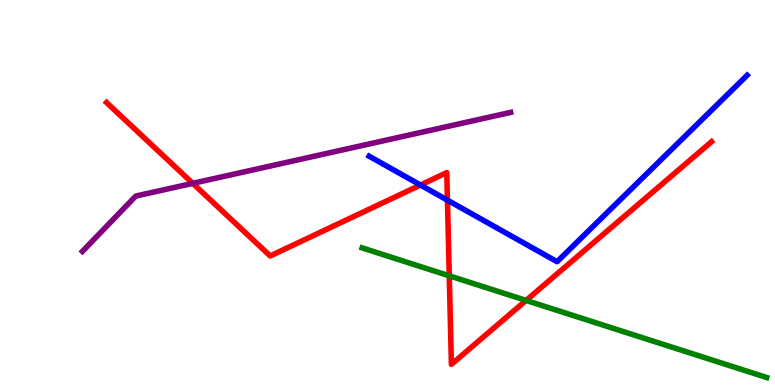[{'lines': ['blue', 'red'], 'intersections': [{'x': 5.43, 'y': 5.19}, {'x': 5.77, 'y': 4.8}]}, {'lines': ['green', 'red'], 'intersections': [{'x': 5.8, 'y': 2.84}, {'x': 6.79, 'y': 2.2}]}, {'lines': ['purple', 'red'], 'intersections': [{'x': 2.49, 'y': 5.24}]}, {'lines': ['blue', 'green'], 'intersections': []}, {'lines': ['blue', 'purple'], 'intersections': []}, {'lines': ['green', 'purple'], 'intersections': []}]